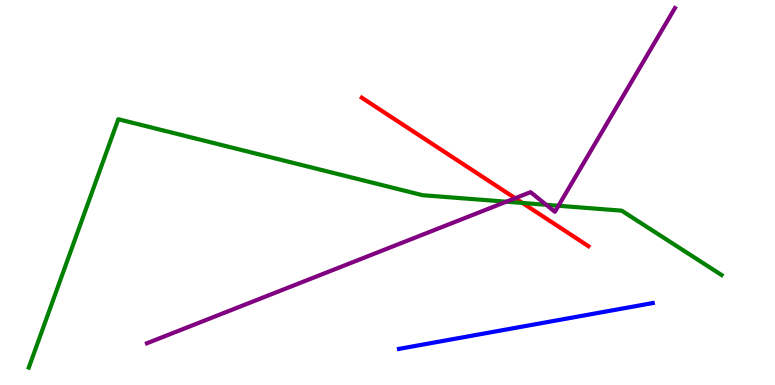[{'lines': ['blue', 'red'], 'intersections': []}, {'lines': ['green', 'red'], 'intersections': [{'x': 6.74, 'y': 4.73}]}, {'lines': ['purple', 'red'], 'intersections': [{'x': 6.65, 'y': 4.85}]}, {'lines': ['blue', 'green'], 'intersections': []}, {'lines': ['blue', 'purple'], 'intersections': []}, {'lines': ['green', 'purple'], 'intersections': [{'x': 6.53, 'y': 4.76}, {'x': 7.05, 'y': 4.68}, {'x': 7.21, 'y': 4.66}]}]